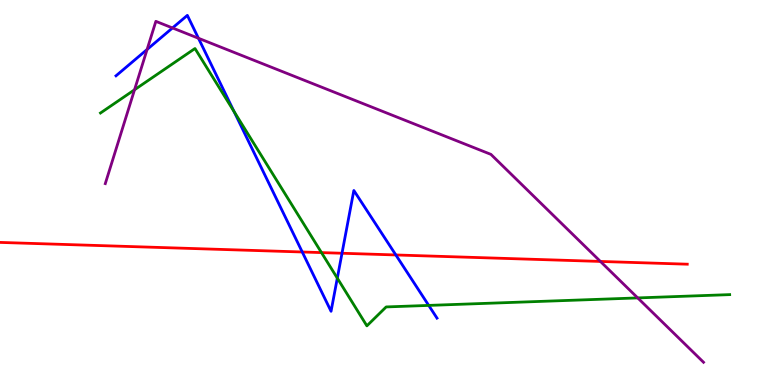[{'lines': ['blue', 'red'], 'intersections': [{'x': 3.9, 'y': 3.45}, {'x': 4.41, 'y': 3.42}, {'x': 5.11, 'y': 3.38}]}, {'lines': ['green', 'red'], 'intersections': [{'x': 4.15, 'y': 3.44}]}, {'lines': ['purple', 'red'], 'intersections': [{'x': 7.75, 'y': 3.21}]}, {'lines': ['blue', 'green'], 'intersections': [{'x': 3.02, 'y': 7.1}, {'x': 4.35, 'y': 2.78}, {'x': 5.53, 'y': 2.07}]}, {'lines': ['blue', 'purple'], 'intersections': [{'x': 1.9, 'y': 8.71}, {'x': 2.23, 'y': 9.27}, {'x': 2.56, 'y': 9.01}]}, {'lines': ['green', 'purple'], 'intersections': [{'x': 1.74, 'y': 7.67}, {'x': 8.23, 'y': 2.26}]}]